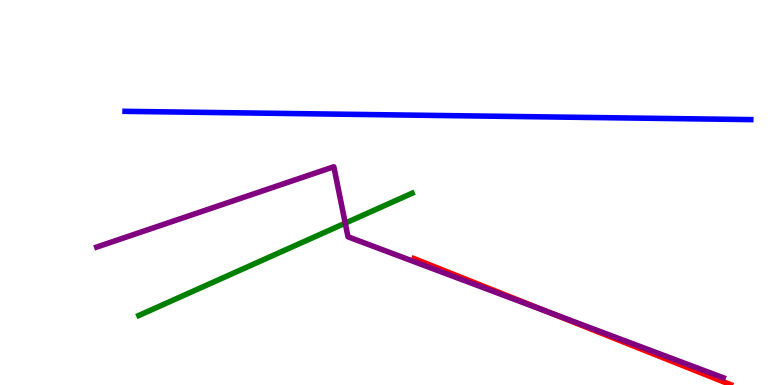[{'lines': ['blue', 'red'], 'intersections': []}, {'lines': ['green', 'red'], 'intersections': []}, {'lines': ['purple', 'red'], 'intersections': [{'x': 7.07, 'y': 1.9}]}, {'lines': ['blue', 'green'], 'intersections': []}, {'lines': ['blue', 'purple'], 'intersections': []}, {'lines': ['green', 'purple'], 'intersections': [{'x': 4.45, 'y': 4.2}]}]